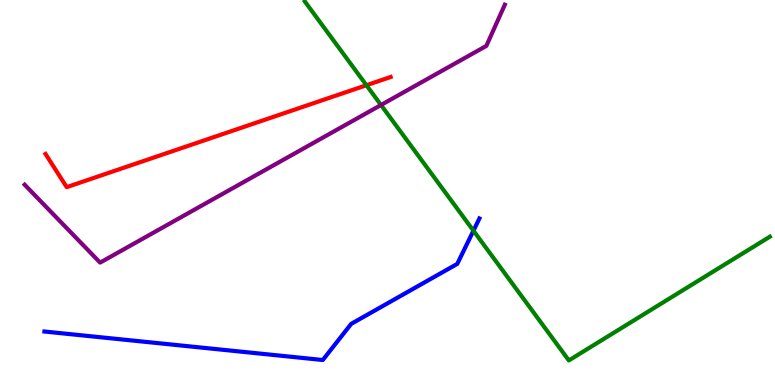[{'lines': ['blue', 'red'], 'intersections': []}, {'lines': ['green', 'red'], 'intersections': [{'x': 4.73, 'y': 7.79}]}, {'lines': ['purple', 'red'], 'intersections': []}, {'lines': ['blue', 'green'], 'intersections': [{'x': 6.11, 'y': 4.01}]}, {'lines': ['blue', 'purple'], 'intersections': []}, {'lines': ['green', 'purple'], 'intersections': [{'x': 4.92, 'y': 7.27}]}]